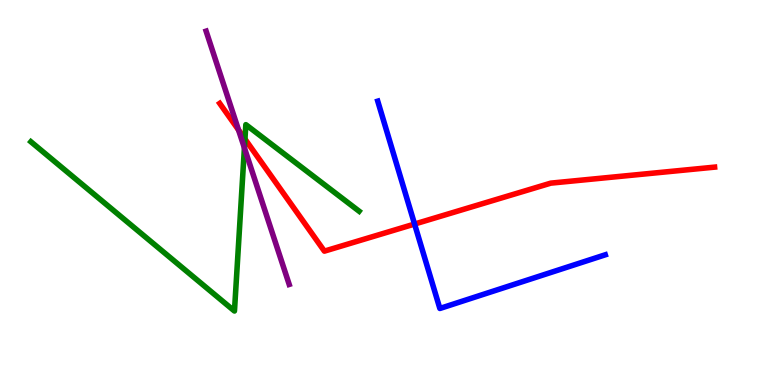[{'lines': ['blue', 'red'], 'intersections': [{'x': 5.35, 'y': 4.18}]}, {'lines': ['green', 'red'], 'intersections': [{'x': 3.16, 'y': 6.39}]}, {'lines': ['purple', 'red'], 'intersections': [{'x': 3.08, 'y': 6.63}]}, {'lines': ['blue', 'green'], 'intersections': []}, {'lines': ['blue', 'purple'], 'intersections': []}, {'lines': ['green', 'purple'], 'intersections': [{'x': 3.15, 'y': 6.16}]}]